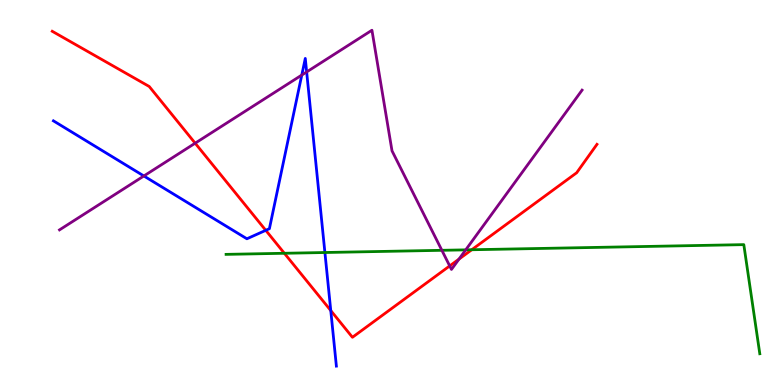[{'lines': ['blue', 'red'], 'intersections': [{'x': 3.43, 'y': 4.02}, {'x': 4.27, 'y': 1.93}]}, {'lines': ['green', 'red'], 'intersections': [{'x': 3.67, 'y': 3.42}, {'x': 6.09, 'y': 3.51}]}, {'lines': ['purple', 'red'], 'intersections': [{'x': 2.52, 'y': 6.28}, {'x': 5.8, 'y': 3.09}, {'x': 5.92, 'y': 3.27}]}, {'lines': ['blue', 'green'], 'intersections': [{'x': 4.19, 'y': 3.44}]}, {'lines': ['blue', 'purple'], 'intersections': [{'x': 1.86, 'y': 5.43}, {'x': 3.89, 'y': 8.05}, {'x': 3.96, 'y': 8.13}]}, {'lines': ['green', 'purple'], 'intersections': [{'x': 5.7, 'y': 3.5}, {'x': 6.01, 'y': 3.51}]}]